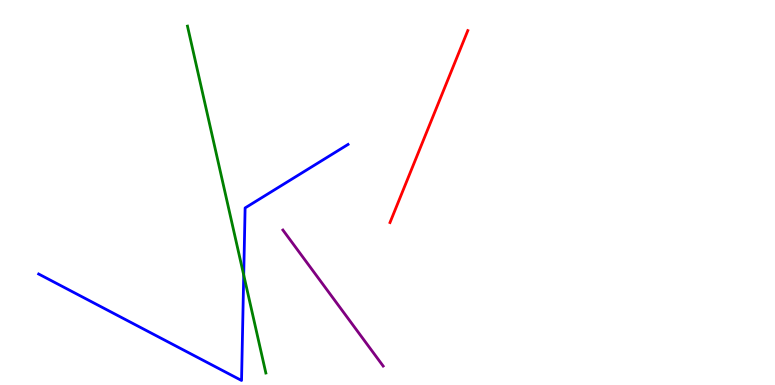[{'lines': ['blue', 'red'], 'intersections': []}, {'lines': ['green', 'red'], 'intersections': []}, {'lines': ['purple', 'red'], 'intersections': []}, {'lines': ['blue', 'green'], 'intersections': [{'x': 3.14, 'y': 2.86}]}, {'lines': ['blue', 'purple'], 'intersections': []}, {'lines': ['green', 'purple'], 'intersections': []}]